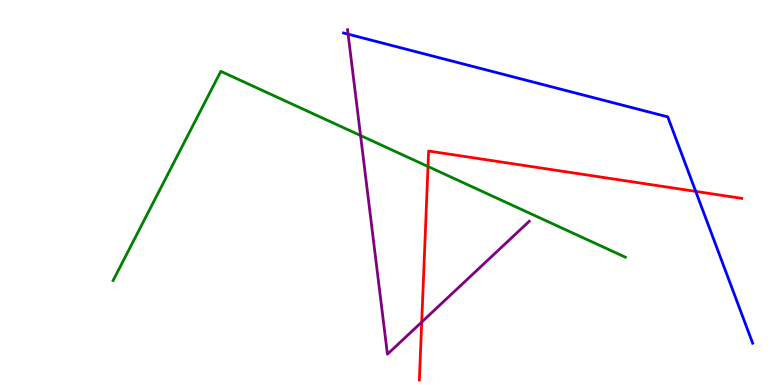[{'lines': ['blue', 'red'], 'intersections': [{'x': 8.98, 'y': 5.03}]}, {'lines': ['green', 'red'], 'intersections': [{'x': 5.52, 'y': 5.67}]}, {'lines': ['purple', 'red'], 'intersections': [{'x': 5.44, 'y': 1.63}]}, {'lines': ['blue', 'green'], 'intersections': []}, {'lines': ['blue', 'purple'], 'intersections': [{'x': 4.49, 'y': 9.11}]}, {'lines': ['green', 'purple'], 'intersections': [{'x': 4.65, 'y': 6.48}]}]